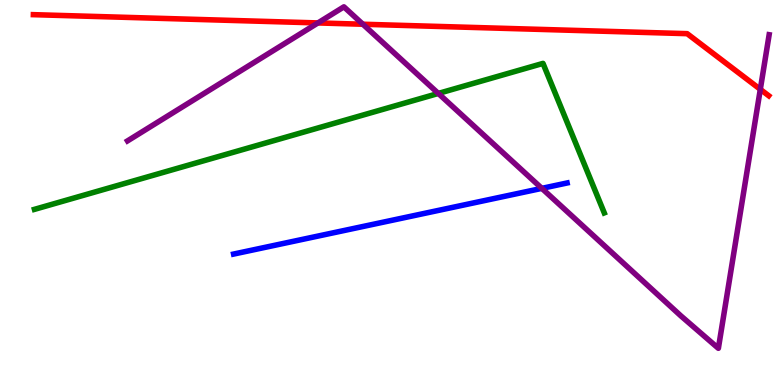[{'lines': ['blue', 'red'], 'intersections': []}, {'lines': ['green', 'red'], 'intersections': []}, {'lines': ['purple', 'red'], 'intersections': [{'x': 4.1, 'y': 9.4}, {'x': 4.68, 'y': 9.37}, {'x': 9.81, 'y': 7.68}]}, {'lines': ['blue', 'green'], 'intersections': []}, {'lines': ['blue', 'purple'], 'intersections': [{'x': 6.99, 'y': 5.11}]}, {'lines': ['green', 'purple'], 'intersections': [{'x': 5.66, 'y': 7.57}]}]